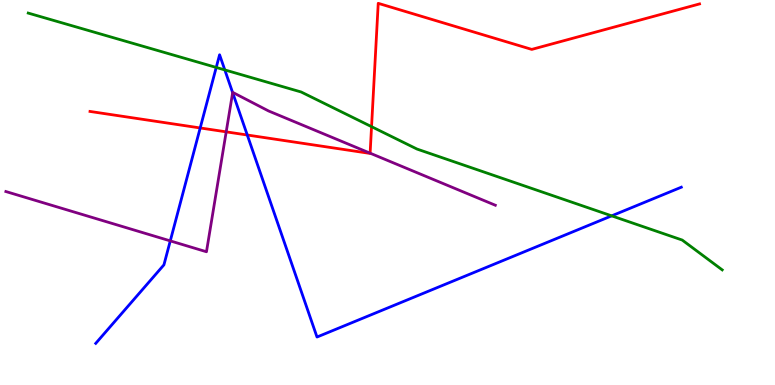[{'lines': ['blue', 'red'], 'intersections': [{'x': 2.58, 'y': 6.68}, {'x': 3.19, 'y': 6.49}]}, {'lines': ['green', 'red'], 'intersections': [{'x': 4.79, 'y': 6.71}]}, {'lines': ['purple', 'red'], 'intersections': [{'x': 2.92, 'y': 6.58}, {'x': 4.78, 'y': 6.02}]}, {'lines': ['blue', 'green'], 'intersections': [{'x': 2.79, 'y': 8.25}, {'x': 2.9, 'y': 8.18}, {'x': 7.89, 'y': 4.39}]}, {'lines': ['blue', 'purple'], 'intersections': [{'x': 2.2, 'y': 3.74}, {'x': 3.0, 'y': 7.59}]}, {'lines': ['green', 'purple'], 'intersections': []}]